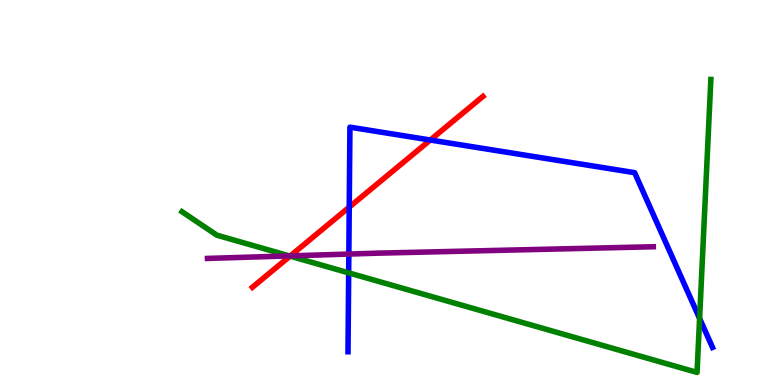[{'lines': ['blue', 'red'], 'intersections': [{'x': 4.51, 'y': 4.62}, {'x': 5.55, 'y': 6.36}]}, {'lines': ['green', 'red'], 'intersections': [{'x': 3.74, 'y': 3.35}]}, {'lines': ['purple', 'red'], 'intersections': [{'x': 3.75, 'y': 3.35}]}, {'lines': ['blue', 'green'], 'intersections': [{'x': 4.5, 'y': 2.91}, {'x': 9.03, 'y': 1.73}]}, {'lines': ['blue', 'purple'], 'intersections': [{'x': 4.5, 'y': 3.4}]}, {'lines': ['green', 'purple'], 'intersections': [{'x': 3.73, 'y': 3.35}]}]